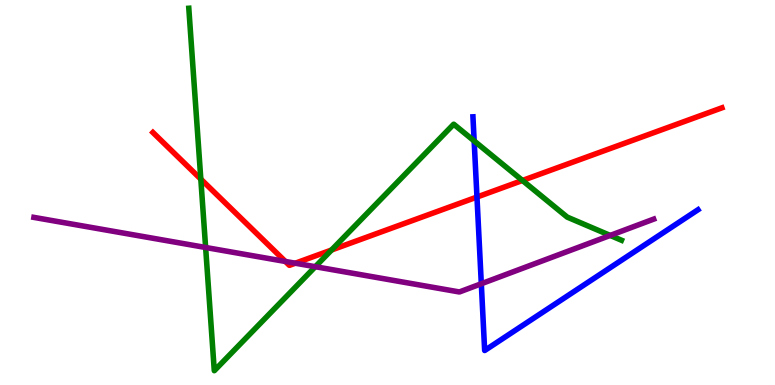[{'lines': ['blue', 'red'], 'intersections': [{'x': 6.15, 'y': 4.88}]}, {'lines': ['green', 'red'], 'intersections': [{'x': 2.59, 'y': 5.35}, {'x': 4.28, 'y': 3.51}, {'x': 6.74, 'y': 5.31}]}, {'lines': ['purple', 'red'], 'intersections': [{'x': 3.68, 'y': 3.21}, {'x': 3.81, 'y': 3.16}]}, {'lines': ['blue', 'green'], 'intersections': [{'x': 6.12, 'y': 6.34}]}, {'lines': ['blue', 'purple'], 'intersections': [{'x': 6.21, 'y': 2.63}]}, {'lines': ['green', 'purple'], 'intersections': [{'x': 2.65, 'y': 3.57}, {'x': 4.07, 'y': 3.07}, {'x': 7.87, 'y': 3.88}]}]